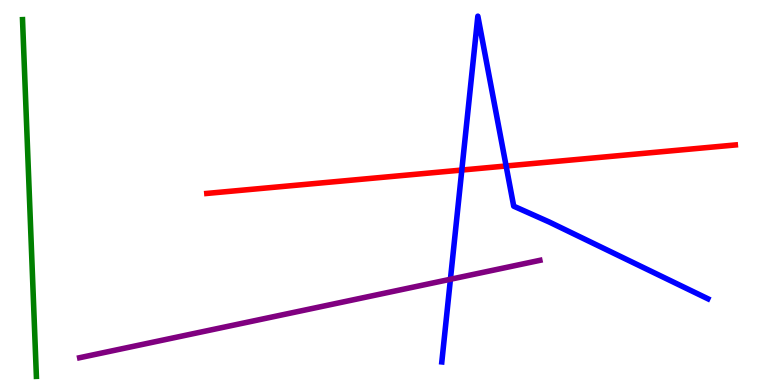[{'lines': ['blue', 'red'], 'intersections': [{'x': 5.96, 'y': 5.58}, {'x': 6.53, 'y': 5.69}]}, {'lines': ['green', 'red'], 'intersections': []}, {'lines': ['purple', 'red'], 'intersections': []}, {'lines': ['blue', 'green'], 'intersections': []}, {'lines': ['blue', 'purple'], 'intersections': [{'x': 5.81, 'y': 2.75}]}, {'lines': ['green', 'purple'], 'intersections': []}]